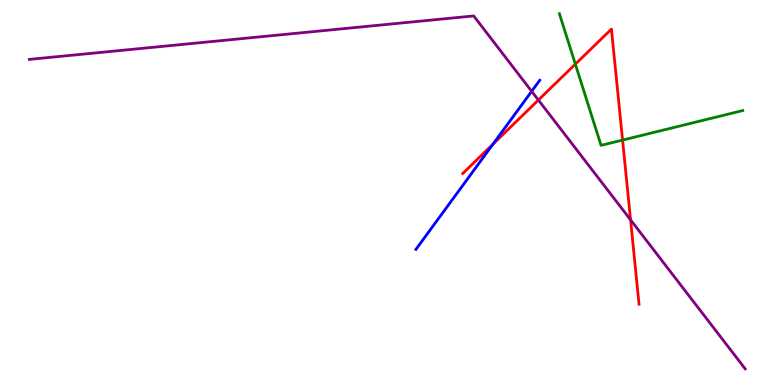[{'lines': ['blue', 'red'], 'intersections': [{'x': 6.36, 'y': 6.26}]}, {'lines': ['green', 'red'], 'intersections': [{'x': 7.42, 'y': 8.33}, {'x': 8.03, 'y': 6.36}]}, {'lines': ['purple', 'red'], 'intersections': [{'x': 6.95, 'y': 7.4}, {'x': 8.14, 'y': 4.29}]}, {'lines': ['blue', 'green'], 'intersections': []}, {'lines': ['blue', 'purple'], 'intersections': [{'x': 6.86, 'y': 7.63}]}, {'lines': ['green', 'purple'], 'intersections': []}]